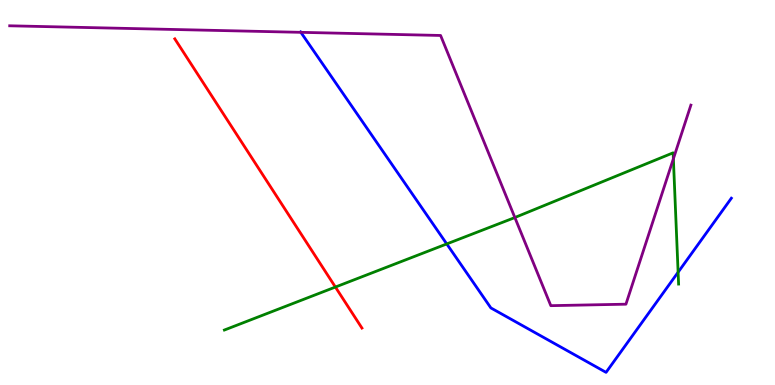[{'lines': ['blue', 'red'], 'intersections': []}, {'lines': ['green', 'red'], 'intersections': [{'x': 4.33, 'y': 2.54}]}, {'lines': ['purple', 'red'], 'intersections': []}, {'lines': ['blue', 'green'], 'intersections': [{'x': 5.76, 'y': 3.66}, {'x': 8.75, 'y': 2.93}]}, {'lines': ['blue', 'purple'], 'intersections': [{'x': 3.88, 'y': 9.16}]}, {'lines': ['green', 'purple'], 'intersections': [{'x': 6.64, 'y': 4.35}, {'x': 8.69, 'y': 5.88}]}]